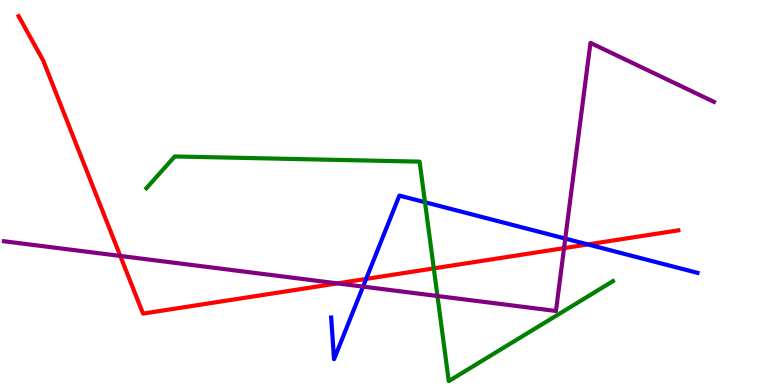[{'lines': ['blue', 'red'], 'intersections': [{'x': 4.72, 'y': 2.76}, {'x': 7.58, 'y': 3.65}]}, {'lines': ['green', 'red'], 'intersections': [{'x': 5.6, 'y': 3.03}]}, {'lines': ['purple', 'red'], 'intersections': [{'x': 1.55, 'y': 3.35}, {'x': 4.35, 'y': 2.64}, {'x': 7.28, 'y': 3.56}]}, {'lines': ['blue', 'green'], 'intersections': [{'x': 5.48, 'y': 4.75}]}, {'lines': ['blue', 'purple'], 'intersections': [{'x': 4.68, 'y': 2.56}, {'x': 7.29, 'y': 3.8}]}, {'lines': ['green', 'purple'], 'intersections': [{'x': 5.64, 'y': 2.31}]}]